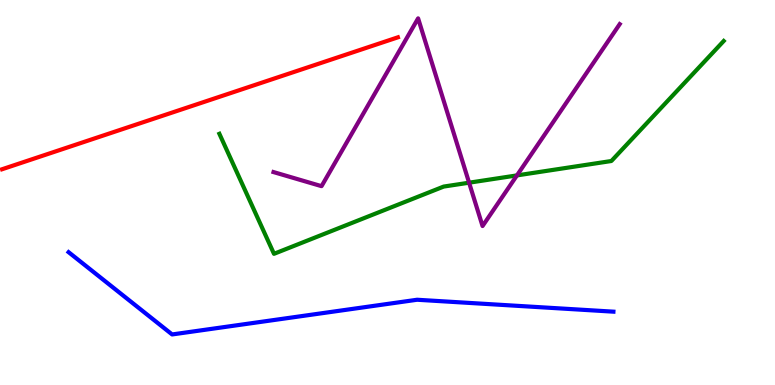[{'lines': ['blue', 'red'], 'intersections': []}, {'lines': ['green', 'red'], 'intersections': []}, {'lines': ['purple', 'red'], 'intersections': []}, {'lines': ['blue', 'green'], 'intersections': []}, {'lines': ['blue', 'purple'], 'intersections': []}, {'lines': ['green', 'purple'], 'intersections': [{'x': 6.05, 'y': 5.25}, {'x': 6.67, 'y': 5.44}]}]